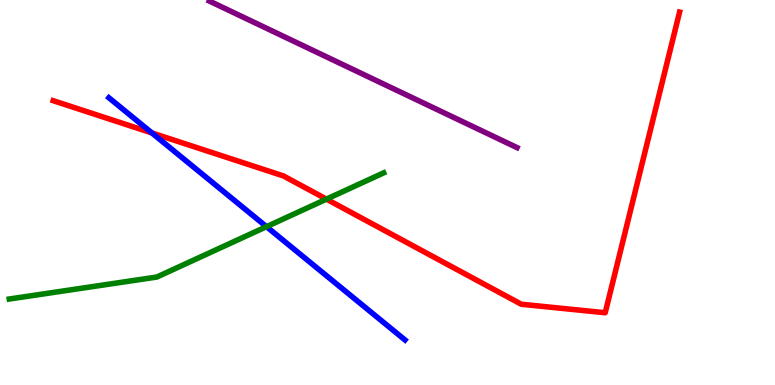[{'lines': ['blue', 'red'], 'intersections': [{'x': 1.96, 'y': 6.55}]}, {'lines': ['green', 'red'], 'intersections': [{'x': 4.21, 'y': 4.83}]}, {'lines': ['purple', 'red'], 'intersections': []}, {'lines': ['blue', 'green'], 'intersections': [{'x': 3.44, 'y': 4.11}]}, {'lines': ['blue', 'purple'], 'intersections': []}, {'lines': ['green', 'purple'], 'intersections': []}]